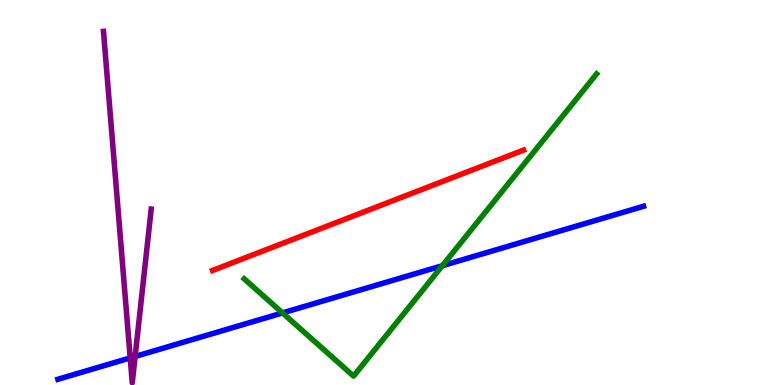[{'lines': ['blue', 'red'], 'intersections': []}, {'lines': ['green', 'red'], 'intersections': []}, {'lines': ['purple', 'red'], 'intersections': []}, {'lines': ['blue', 'green'], 'intersections': [{'x': 3.65, 'y': 1.87}, {'x': 5.71, 'y': 3.1}]}, {'lines': ['blue', 'purple'], 'intersections': [{'x': 1.68, 'y': 0.703}, {'x': 1.74, 'y': 0.741}]}, {'lines': ['green', 'purple'], 'intersections': []}]